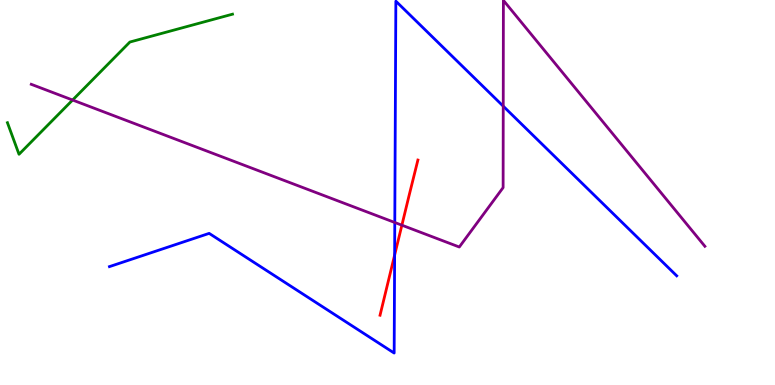[{'lines': ['blue', 'red'], 'intersections': [{'x': 5.09, 'y': 3.37}]}, {'lines': ['green', 'red'], 'intersections': []}, {'lines': ['purple', 'red'], 'intersections': [{'x': 5.19, 'y': 4.15}]}, {'lines': ['blue', 'green'], 'intersections': []}, {'lines': ['blue', 'purple'], 'intersections': [{'x': 5.09, 'y': 4.22}, {'x': 6.49, 'y': 7.24}]}, {'lines': ['green', 'purple'], 'intersections': [{'x': 0.937, 'y': 7.4}]}]